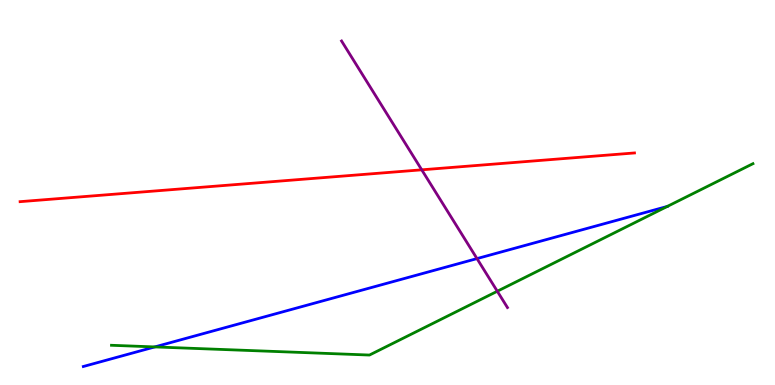[{'lines': ['blue', 'red'], 'intersections': []}, {'lines': ['green', 'red'], 'intersections': []}, {'lines': ['purple', 'red'], 'intersections': [{'x': 5.44, 'y': 5.59}]}, {'lines': ['blue', 'green'], 'intersections': [{'x': 2.0, 'y': 0.989}, {'x': 8.61, 'y': 4.64}]}, {'lines': ['blue', 'purple'], 'intersections': [{'x': 6.15, 'y': 3.28}]}, {'lines': ['green', 'purple'], 'intersections': [{'x': 6.42, 'y': 2.44}]}]